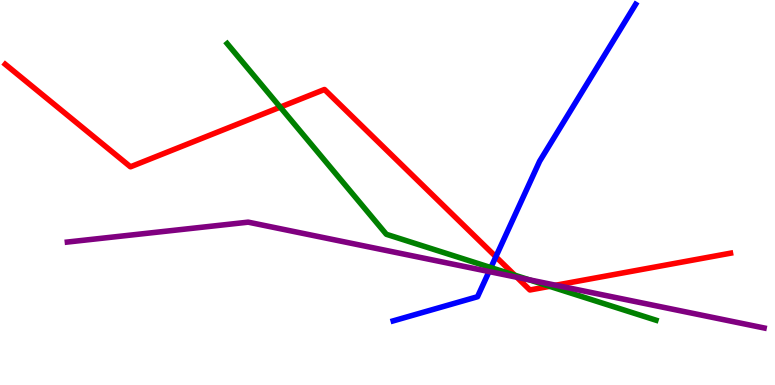[{'lines': ['blue', 'red'], 'intersections': [{'x': 6.4, 'y': 3.33}]}, {'lines': ['green', 'red'], 'intersections': [{'x': 3.62, 'y': 7.22}, {'x': 6.64, 'y': 2.85}, {'x': 7.09, 'y': 2.56}]}, {'lines': ['purple', 'red'], 'intersections': [{'x': 6.67, 'y': 2.8}, {'x': 7.17, 'y': 2.59}]}, {'lines': ['blue', 'green'], 'intersections': [{'x': 6.33, 'y': 3.05}]}, {'lines': ['blue', 'purple'], 'intersections': [{'x': 6.31, 'y': 2.95}]}, {'lines': ['green', 'purple'], 'intersections': [{'x': 6.83, 'y': 2.73}]}]